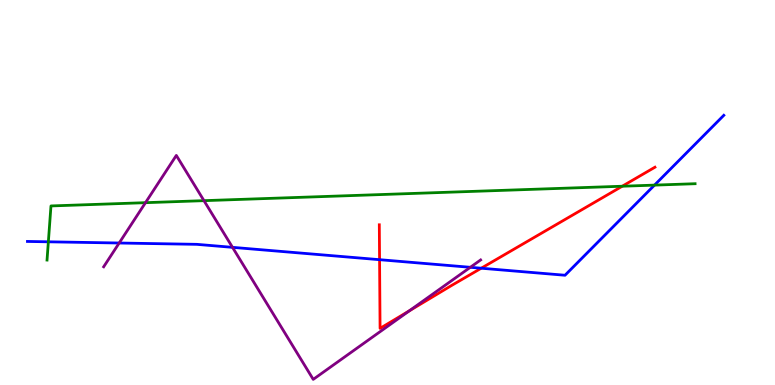[{'lines': ['blue', 'red'], 'intersections': [{'x': 4.9, 'y': 3.25}, {'x': 6.21, 'y': 3.03}]}, {'lines': ['green', 'red'], 'intersections': [{'x': 8.03, 'y': 5.16}]}, {'lines': ['purple', 'red'], 'intersections': [{'x': 5.28, 'y': 1.93}]}, {'lines': ['blue', 'green'], 'intersections': [{'x': 0.624, 'y': 3.72}, {'x': 8.45, 'y': 5.19}]}, {'lines': ['blue', 'purple'], 'intersections': [{'x': 1.54, 'y': 3.69}, {'x': 3.0, 'y': 3.58}, {'x': 6.07, 'y': 3.06}]}, {'lines': ['green', 'purple'], 'intersections': [{'x': 1.88, 'y': 4.74}, {'x': 2.63, 'y': 4.79}]}]